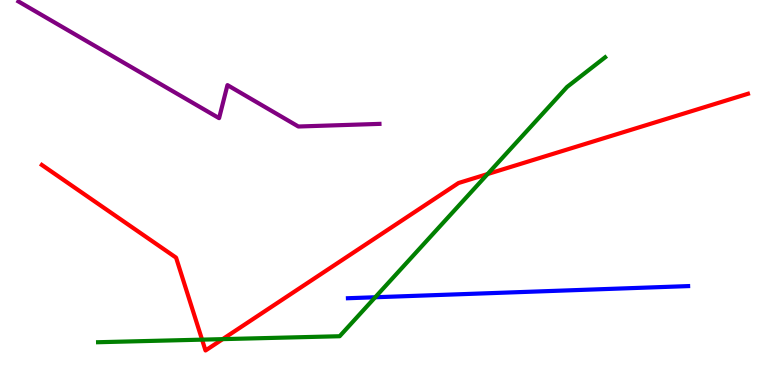[{'lines': ['blue', 'red'], 'intersections': []}, {'lines': ['green', 'red'], 'intersections': [{'x': 2.61, 'y': 1.18}, {'x': 2.87, 'y': 1.19}, {'x': 6.29, 'y': 5.48}]}, {'lines': ['purple', 'red'], 'intersections': []}, {'lines': ['blue', 'green'], 'intersections': [{'x': 4.84, 'y': 2.28}]}, {'lines': ['blue', 'purple'], 'intersections': []}, {'lines': ['green', 'purple'], 'intersections': []}]